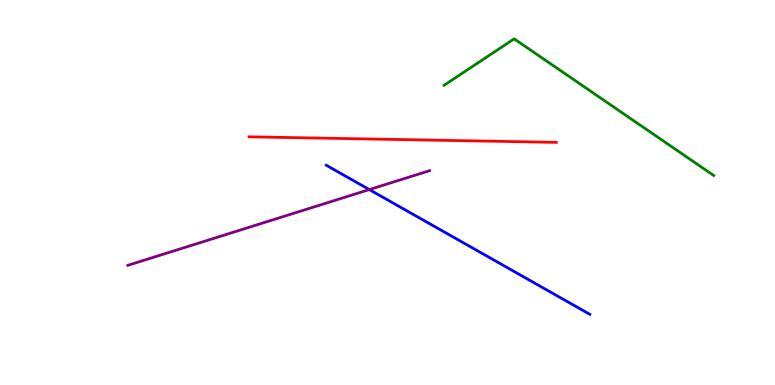[{'lines': ['blue', 'red'], 'intersections': []}, {'lines': ['green', 'red'], 'intersections': []}, {'lines': ['purple', 'red'], 'intersections': []}, {'lines': ['blue', 'green'], 'intersections': []}, {'lines': ['blue', 'purple'], 'intersections': [{'x': 4.77, 'y': 5.08}]}, {'lines': ['green', 'purple'], 'intersections': []}]